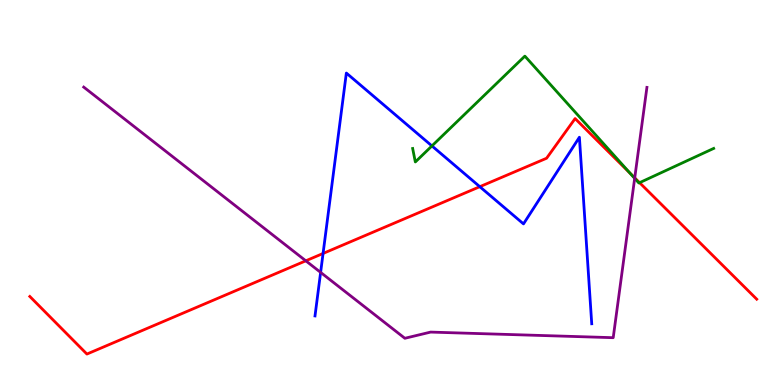[{'lines': ['blue', 'red'], 'intersections': [{'x': 4.17, 'y': 3.42}, {'x': 6.19, 'y': 5.15}]}, {'lines': ['green', 'red'], 'intersections': [{'x': 8.13, 'y': 5.5}, {'x': 8.25, 'y': 5.26}]}, {'lines': ['purple', 'red'], 'intersections': [{'x': 3.95, 'y': 3.23}, {'x': 8.19, 'y': 5.38}]}, {'lines': ['blue', 'green'], 'intersections': [{'x': 5.57, 'y': 6.21}]}, {'lines': ['blue', 'purple'], 'intersections': [{'x': 4.14, 'y': 2.92}]}, {'lines': ['green', 'purple'], 'intersections': [{'x': 8.19, 'y': 5.37}]}]